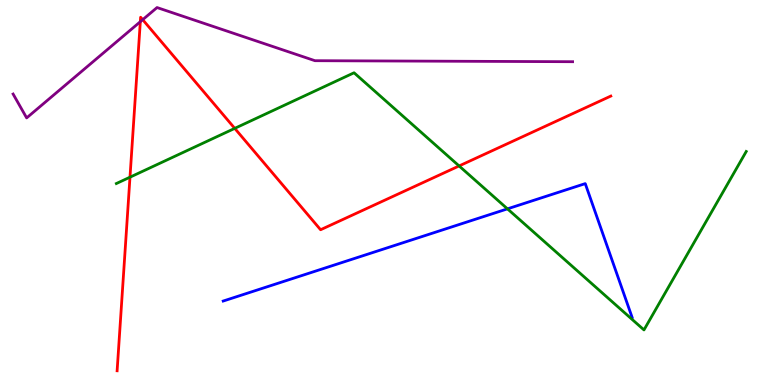[{'lines': ['blue', 'red'], 'intersections': []}, {'lines': ['green', 'red'], 'intersections': [{'x': 1.68, 'y': 5.4}, {'x': 3.03, 'y': 6.67}, {'x': 5.92, 'y': 5.69}]}, {'lines': ['purple', 'red'], 'intersections': [{'x': 1.81, 'y': 9.44}, {'x': 1.84, 'y': 9.49}]}, {'lines': ['blue', 'green'], 'intersections': [{'x': 6.55, 'y': 4.58}]}, {'lines': ['blue', 'purple'], 'intersections': []}, {'lines': ['green', 'purple'], 'intersections': []}]